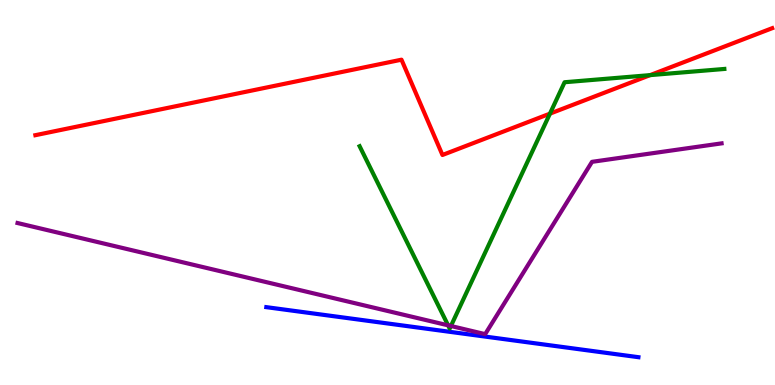[{'lines': ['blue', 'red'], 'intersections': []}, {'lines': ['green', 'red'], 'intersections': [{'x': 7.1, 'y': 7.05}, {'x': 8.39, 'y': 8.05}]}, {'lines': ['purple', 'red'], 'intersections': []}, {'lines': ['blue', 'green'], 'intersections': []}, {'lines': ['blue', 'purple'], 'intersections': []}, {'lines': ['green', 'purple'], 'intersections': [{'x': 5.78, 'y': 1.55}, {'x': 5.82, 'y': 1.53}]}]